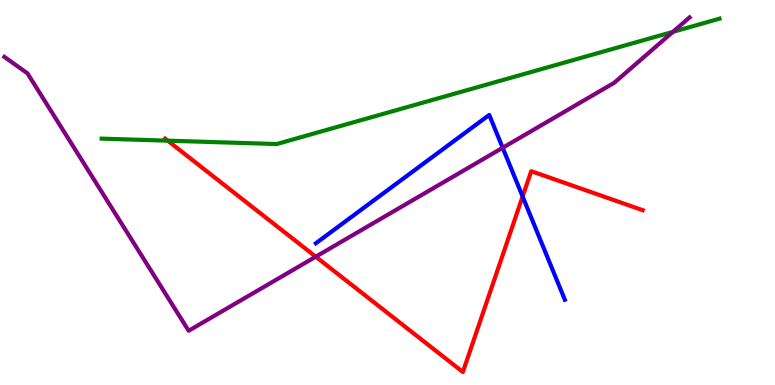[{'lines': ['blue', 'red'], 'intersections': [{'x': 6.74, 'y': 4.9}]}, {'lines': ['green', 'red'], 'intersections': [{'x': 2.16, 'y': 6.35}]}, {'lines': ['purple', 'red'], 'intersections': [{'x': 4.07, 'y': 3.33}]}, {'lines': ['blue', 'green'], 'intersections': []}, {'lines': ['blue', 'purple'], 'intersections': [{'x': 6.49, 'y': 6.16}]}, {'lines': ['green', 'purple'], 'intersections': [{'x': 8.68, 'y': 9.17}]}]